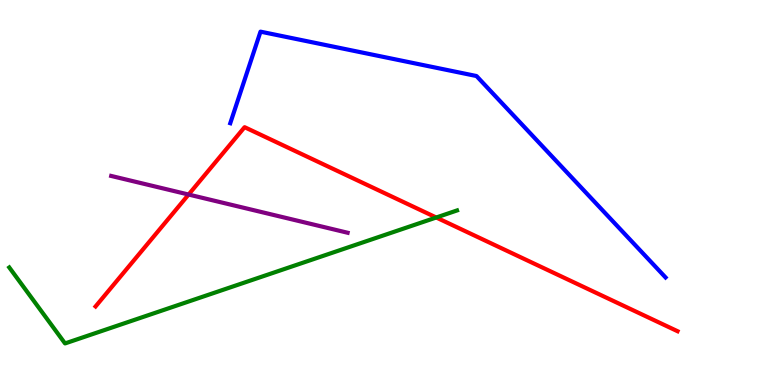[{'lines': ['blue', 'red'], 'intersections': []}, {'lines': ['green', 'red'], 'intersections': [{'x': 5.63, 'y': 4.35}]}, {'lines': ['purple', 'red'], 'intersections': [{'x': 2.43, 'y': 4.95}]}, {'lines': ['blue', 'green'], 'intersections': []}, {'lines': ['blue', 'purple'], 'intersections': []}, {'lines': ['green', 'purple'], 'intersections': []}]